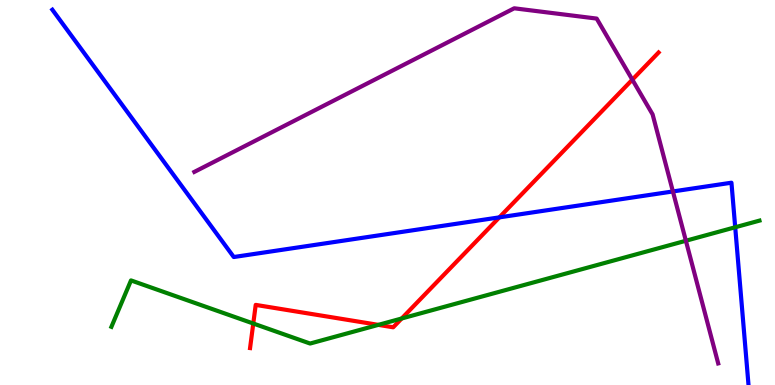[{'lines': ['blue', 'red'], 'intersections': [{'x': 6.44, 'y': 4.35}]}, {'lines': ['green', 'red'], 'intersections': [{'x': 3.27, 'y': 1.6}, {'x': 4.88, 'y': 1.56}, {'x': 5.18, 'y': 1.73}]}, {'lines': ['purple', 'red'], 'intersections': [{'x': 8.16, 'y': 7.93}]}, {'lines': ['blue', 'green'], 'intersections': [{'x': 9.49, 'y': 4.1}]}, {'lines': ['blue', 'purple'], 'intersections': [{'x': 8.68, 'y': 5.03}]}, {'lines': ['green', 'purple'], 'intersections': [{'x': 8.85, 'y': 3.75}]}]